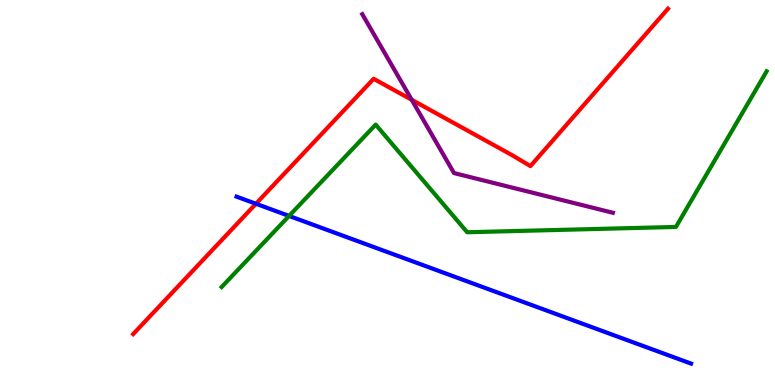[{'lines': ['blue', 'red'], 'intersections': [{'x': 3.3, 'y': 4.71}]}, {'lines': ['green', 'red'], 'intersections': []}, {'lines': ['purple', 'red'], 'intersections': [{'x': 5.31, 'y': 7.41}]}, {'lines': ['blue', 'green'], 'intersections': [{'x': 3.73, 'y': 4.39}]}, {'lines': ['blue', 'purple'], 'intersections': []}, {'lines': ['green', 'purple'], 'intersections': []}]